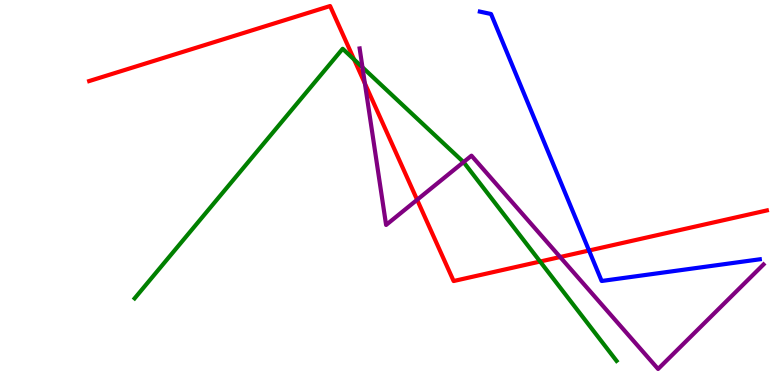[{'lines': ['blue', 'red'], 'intersections': [{'x': 7.6, 'y': 3.49}]}, {'lines': ['green', 'red'], 'intersections': [{'x': 4.57, 'y': 8.45}, {'x': 6.97, 'y': 3.21}]}, {'lines': ['purple', 'red'], 'intersections': [{'x': 4.71, 'y': 7.83}, {'x': 5.38, 'y': 4.81}, {'x': 7.23, 'y': 3.32}]}, {'lines': ['blue', 'green'], 'intersections': []}, {'lines': ['blue', 'purple'], 'intersections': []}, {'lines': ['green', 'purple'], 'intersections': [{'x': 4.68, 'y': 8.25}, {'x': 5.98, 'y': 5.79}]}]